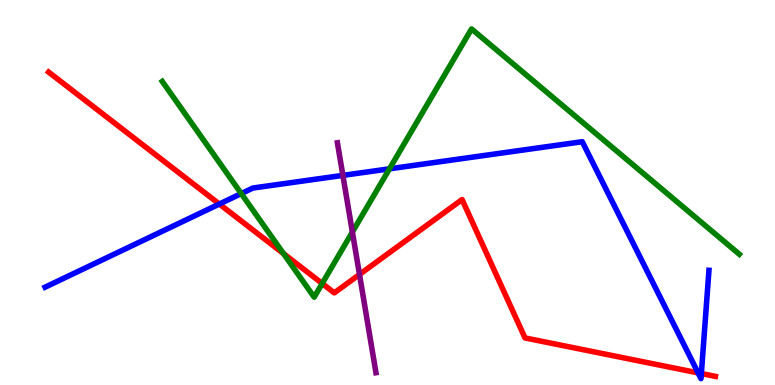[{'lines': ['blue', 'red'], 'intersections': [{'x': 2.83, 'y': 4.7}, {'x': 9.01, 'y': 0.315}, {'x': 9.05, 'y': 0.298}]}, {'lines': ['green', 'red'], 'intersections': [{'x': 3.66, 'y': 3.41}, {'x': 4.16, 'y': 2.64}]}, {'lines': ['purple', 'red'], 'intersections': [{'x': 4.64, 'y': 2.87}]}, {'lines': ['blue', 'green'], 'intersections': [{'x': 3.11, 'y': 4.97}, {'x': 5.03, 'y': 5.61}]}, {'lines': ['blue', 'purple'], 'intersections': [{'x': 4.42, 'y': 5.44}]}, {'lines': ['green', 'purple'], 'intersections': [{'x': 4.55, 'y': 3.97}]}]